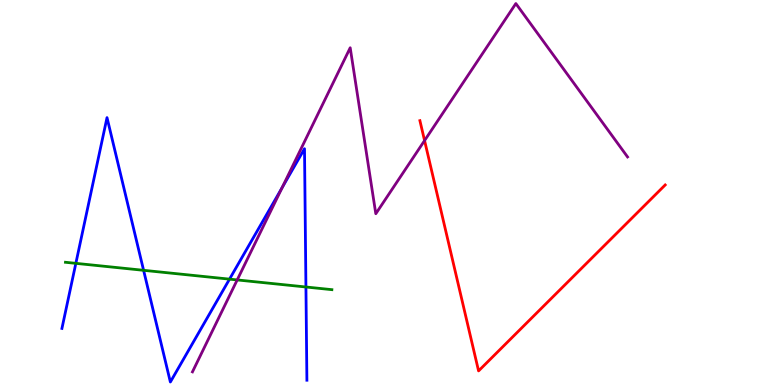[{'lines': ['blue', 'red'], 'intersections': []}, {'lines': ['green', 'red'], 'intersections': []}, {'lines': ['purple', 'red'], 'intersections': [{'x': 5.48, 'y': 6.35}]}, {'lines': ['blue', 'green'], 'intersections': [{'x': 0.979, 'y': 3.16}, {'x': 1.85, 'y': 2.98}, {'x': 2.96, 'y': 2.75}, {'x': 3.95, 'y': 2.55}]}, {'lines': ['blue', 'purple'], 'intersections': [{'x': 3.64, 'y': 5.12}]}, {'lines': ['green', 'purple'], 'intersections': [{'x': 3.06, 'y': 2.73}]}]